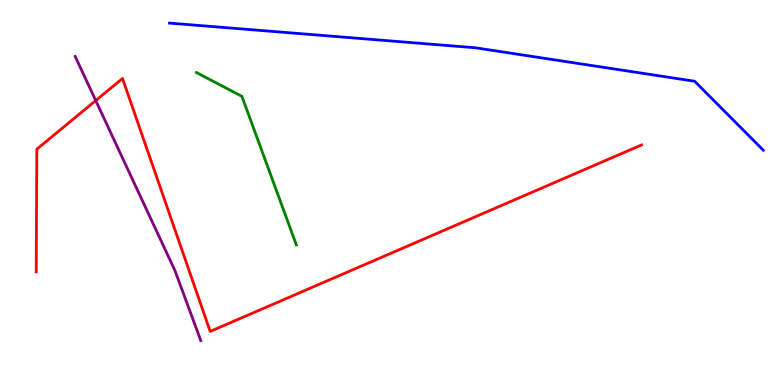[{'lines': ['blue', 'red'], 'intersections': []}, {'lines': ['green', 'red'], 'intersections': []}, {'lines': ['purple', 'red'], 'intersections': [{'x': 1.24, 'y': 7.39}]}, {'lines': ['blue', 'green'], 'intersections': []}, {'lines': ['blue', 'purple'], 'intersections': []}, {'lines': ['green', 'purple'], 'intersections': []}]